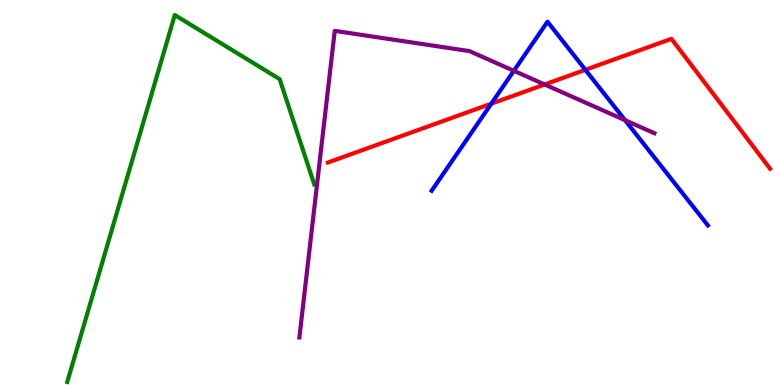[{'lines': ['blue', 'red'], 'intersections': [{'x': 6.34, 'y': 7.31}, {'x': 7.55, 'y': 8.19}]}, {'lines': ['green', 'red'], 'intersections': []}, {'lines': ['purple', 'red'], 'intersections': [{'x': 7.03, 'y': 7.81}]}, {'lines': ['blue', 'green'], 'intersections': []}, {'lines': ['blue', 'purple'], 'intersections': [{'x': 6.63, 'y': 8.16}, {'x': 8.06, 'y': 6.88}]}, {'lines': ['green', 'purple'], 'intersections': []}]